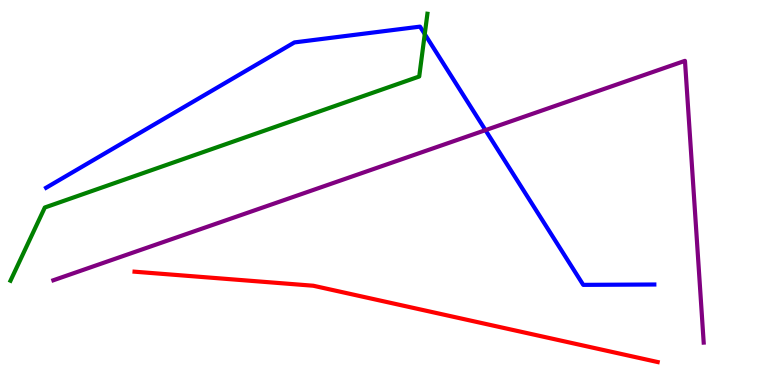[{'lines': ['blue', 'red'], 'intersections': []}, {'lines': ['green', 'red'], 'intersections': []}, {'lines': ['purple', 'red'], 'intersections': []}, {'lines': ['blue', 'green'], 'intersections': [{'x': 5.48, 'y': 9.11}]}, {'lines': ['blue', 'purple'], 'intersections': [{'x': 6.26, 'y': 6.62}]}, {'lines': ['green', 'purple'], 'intersections': []}]